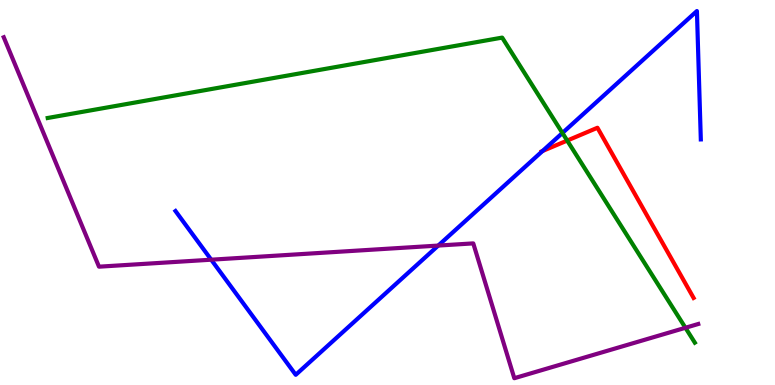[{'lines': ['blue', 'red'], 'intersections': [{'x': 7.0, 'y': 6.08}]}, {'lines': ['green', 'red'], 'intersections': [{'x': 7.32, 'y': 6.35}]}, {'lines': ['purple', 'red'], 'intersections': []}, {'lines': ['blue', 'green'], 'intersections': [{'x': 7.26, 'y': 6.55}]}, {'lines': ['blue', 'purple'], 'intersections': [{'x': 2.73, 'y': 3.25}, {'x': 5.65, 'y': 3.62}]}, {'lines': ['green', 'purple'], 'intersections': [{'x': 8.84, 'y': 1.49}]}]